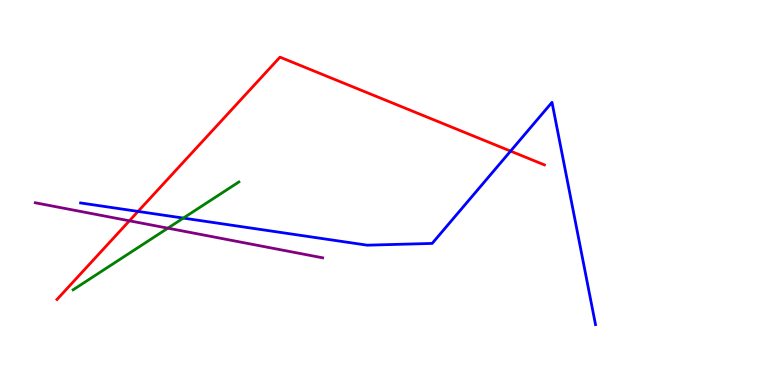[{'lines': ['blue', 'red'], 'intersections': [{'x': 1.78, 'y': 4.51}, {'x': 6.59, 'y': 6.08}]}, {'lines': ['green', 'red'], 'intersections': []}, {'lines': ['purple', 'red'], 'intersections': [{'x': 1.67, 'y': 4.26}]}, {'lines': ['blue', 'green'], 'intersections': [{'x': 2.37, 'y': 4.34}]}, {'lines': ['blue', 'purple'], 'intersections': []}, {'lines': ['green', 'purple'], 'intersections': [{'x': 2.17, 'y': 4.07}]}]